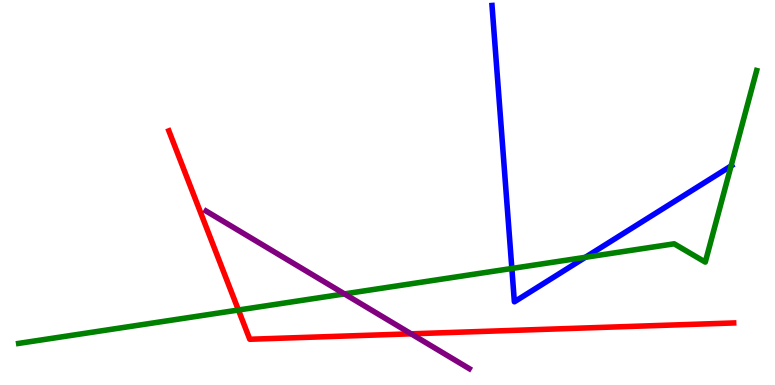[{'lines': ['blue', 'red'], 'intersections': []}, {'lines': ['green', 'red'], 'intersections': [{'x': 3.08, 'y': 1.95}]}, {'lines': ['purple', 'red'], 'intersections': [{'x': 5.3, 'y': 1.33}]}, {'lines': ['blue', 'green'], 'intersections': [{'x': 6.6, 'y': 3.03}, {'x': 7.55, 'y': 3.32}, {'x': 9.43, 'y': 5.69}]}, {'lines': ['blue', 'purple'], 'intersections': []}, {'lines': ['green', 'purple'], 'intersections': [{'x': 4.44, 'y': 2.37}]}]